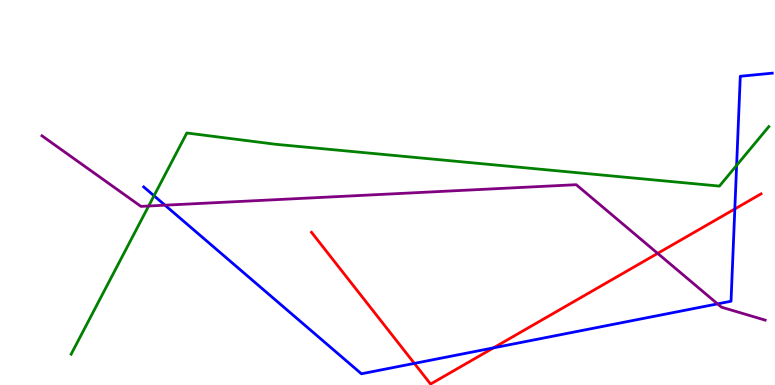[{'lines': ['blue', 'red'], 'intersections': [{'x': 5.35, 'y': 0.561}, {'x': 6.37, 'y': 0.965}, {'x': 9.48, 'y': 4.57}]}, {'lines': ['green', 'red'], 'intersections': []}, {'lines': ['purple', 'red'], 'intersections': [{'x': 8.49, 'y': 3.42}]}, {'lines': ['blue', 'green'], 'intersections': [{'x': 1.99, 'y': 4.92}, {'x': 9.5, 'y': 5.7}]}, {'lines': ['blue', 'purple'], 'intersections': [{'x': 2.13, 'y': 4.67}, {'x': 9.26, 'y': 2.11}]}, {'lines': ['green', 'purple'], 'intersections': [{'x': 1.92, 'y': 4.65}]}]